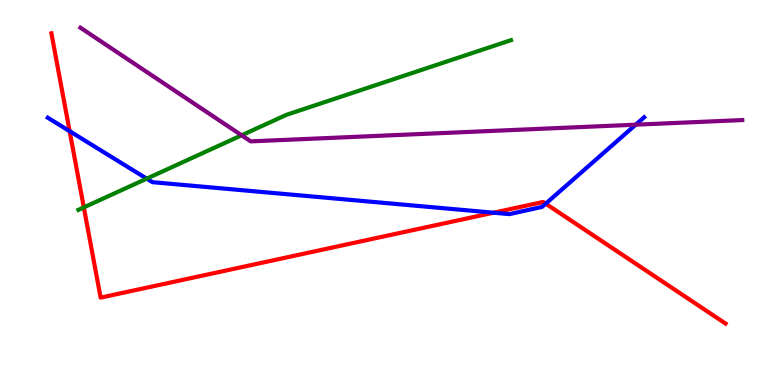[{'lines': ['blue', 'red'], 'intersections': [{'x': 0.898, 'y': 6.59}, {'x': 6.37, 'y': 4.48}, {'x': 7.04, 'y': 4.71}]}, {'lines': ['green', 'red'], 'intersections': [{'x': 1.08, 'y': 4.61}]}, {'lines': ['purple', 'red'], 'intersections': []}, {'lines': ['blue', 'green'], 'intersections': [{'x': 1.89, 'y': 5.36}]}, {'lines': ['blue', 'purple'], 'intersections': [{'x': 8.2, 'y': 6.76}]}, {'lines': ['green', 'purple'], 'intersections': [{'x': 3.12, 'y': 6.49}]}]